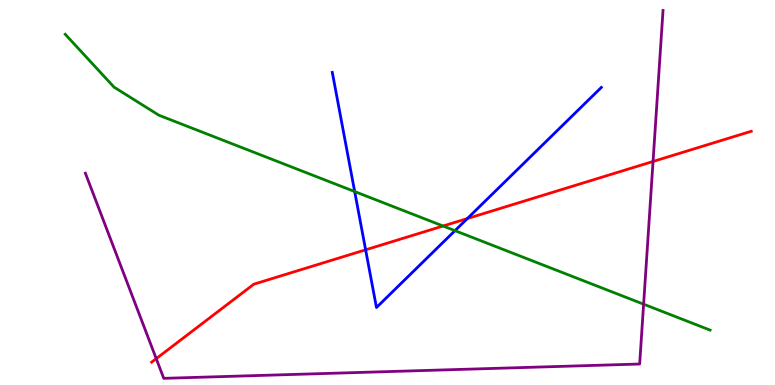[{'lines': ['blue', 'red'], 'intersections': [{'x': 4.72, 'y': 3.51}, {'x': 6.03, 'y': 4.32}]}, {'lines': ['green', 'red'], 'intersections': [{'x': 5.72, 'y': 4.13}]}, {'lines': ['purple', 'red'], 'intersections': [{'x': 2.02, 'y': 0.684}, {'x': 8.43, 'y': 5.81}]}, {'lines': ['blue', 'green'], 'intersections': [{'x': 4.58, 'y': 5.02}, {'x': 5.87, 'y': 4.01}]}, {'lines': ['blue', 'purple'], 'intersections': []}, {'lines': ['green', 'purple'], 'intersections': [{'x': 8.3, 'y': 2.1}]}]